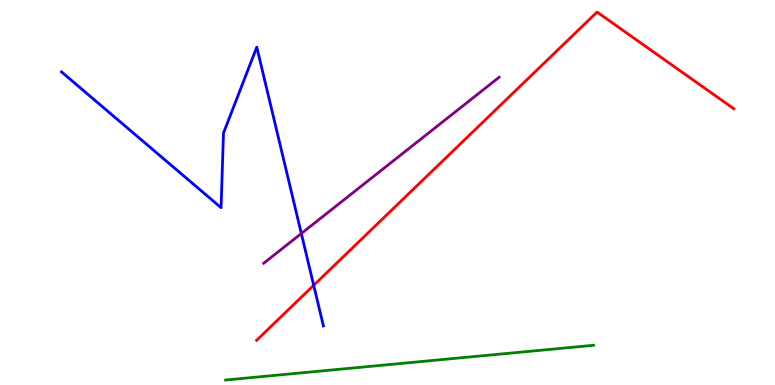[{'lines': ['blue', 'red'], 'intersections': [{'x': 4.05, 'y': 2.59}]}, {'lines': ['green', 'red'], 'intersections': []}, {'lines': ['purple', 'red'], 'intersections': []}, {'lines': ['blue', 'green'], 'intersections': []}, {'lines': ['blue', 'purple'], 'intersections': [{'x': 3.89, 'y': 3.93}]}, {'lines': ['green', 'purple'], 'intersections': []}]